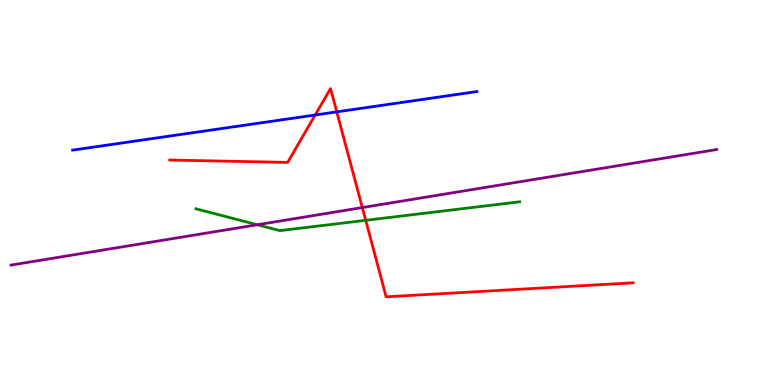[{'lines': ['blue', 'red'], 'intersections': [{'x': 4.07, 'y': 7.01}, {'x': 4.35, 'y': 7.09}]}, {'lines': ['green', 'red'], 'intersections': [{'x': 4.72, 'y': 4.28}]}, {'lines': ['purple', 'red'], 'intersections': [{'x': 4.67, 'y': 4.61}]}, {'lines': ['blue', 'green'], 'intersections': []}, {'lines': ['blue', 'purple'], 'intersections': []}, {'lines': ['green', 'purple'], 'intersections': [{'x': 3.32, 'y': 4.16}]}]